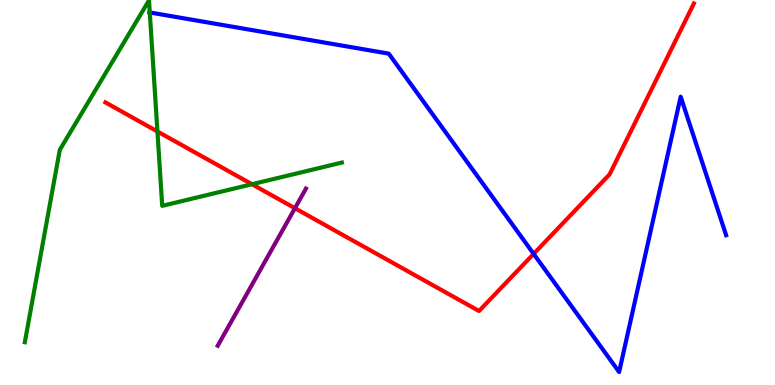[{'lines': ['blue', 'red'], 'intersections': [{'x': 6.89, 'y': 3.41}]}, {'lines': ['green', 'red'], 'intersections': [{'x': 2.03, 'y': 6.59}, {'x': 3.25, 'y': 5.21}]}, {'lines': ['purple', 'red'], 'intersections': [{'x': 3.81, 'y': 4.59}]}, {'lines': ['blue', 'green'], 'intersections': [{'x': 1.93, 'y': 9.68}]}, {'lines': ['blue', 'purple'], 'intersections': []}, {'lines': ['green', 'purple'], 'intersections': []}]